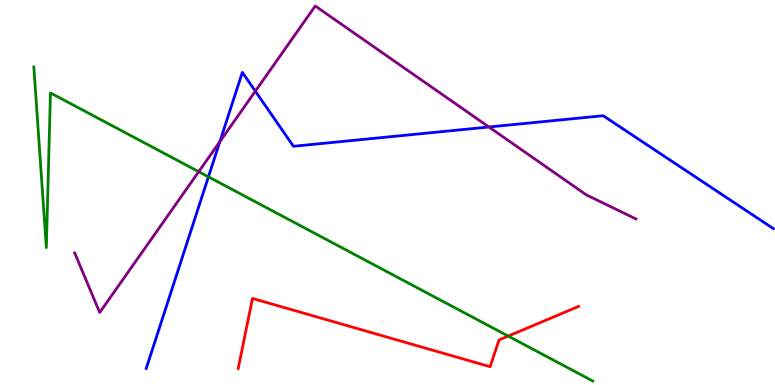[{'lines': ['blue', 'red'], 'intersections': []}, {'lines': ['green', 'red'], 'intersections': [{'x': 6.56, 'y': 1.27}]}, {'lines': ['purple', 'red'], 'intersections': []}, {'lines': ['blue', 'green'], 'intersections': [{'x': 2.69, 'y': 5.41}]}, {'lines': ['blue', 'purple'], 'intersections': [{'x': 2.84, 'y': 6.32}, {'x': 3.29, 'y': 7.63}, {'x': 6.31, 'y': 6.7}]}, {'lines': ['green', 'purple'], 'intersections': [{'x': 2.56, 'y': 5.54}]}]